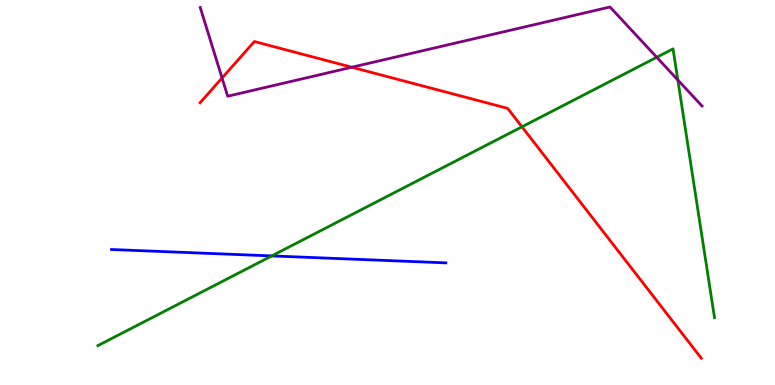[{'lines': ['blue', 'red'], 'intersections': []}, {'lines': ['green', 'red'], 'intersections': [{'x': 6.73, 'y': 6.71}]}, {'lines': ['purple', 'red'], 'intersections': [{'x': 2.87, 'y': 7.97}, {'x': 4.54, 'y': 8.25}]}, {'lines': ['blue', 'green'], 'intersections': [{'x': 3.51, 'y': 3.35}]}, {'lines': ['blue', 'purple'], 'intersections': []}, {'lines': ['green', 'purple'], 'intersections': [{'x': 8.47, 'y': 8.51}, {'x': 8.75, 'y': 7.92}]}]